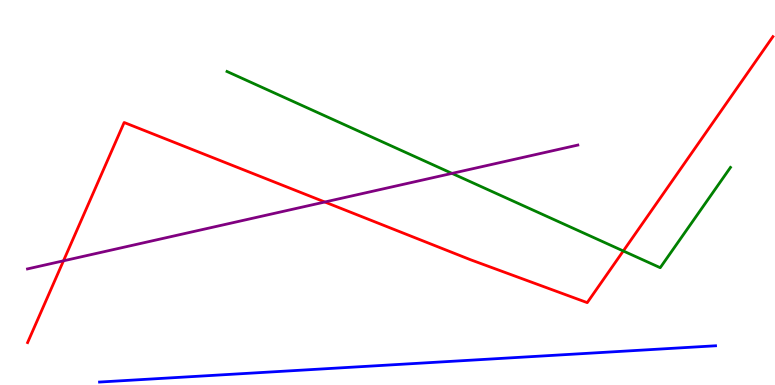[{'lines': ['blue', 'red'], 'intersections': []}, {'lines': ['green', 'red'], 'intersections': [{'x': 8.04, 'y': 3.48}]}, {'lines': ['purple', 'red'], 'intersections': [{'x': 0.819, 'y': 3.23}, {'x': 4.19, 'y': 4.75}]}, {'lines': ['blue', 'green'], 'intersections': []}, {'lines': ['blue', 'purple'], 'intersections': []}, {'lines': ['green', 'purple'], 'intersections': [{'x': 5.83, 'y': 5.5}]}]